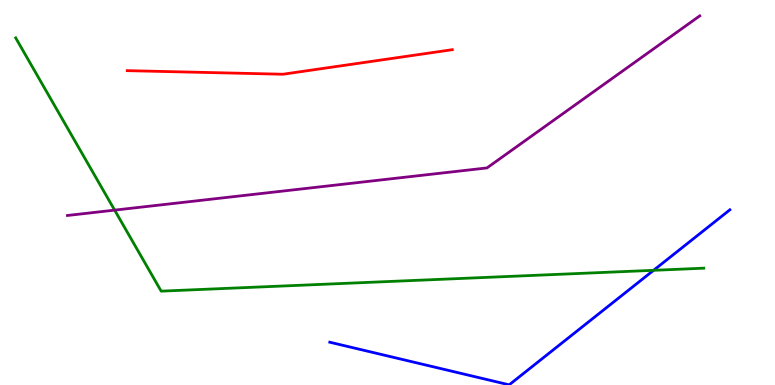[{'lines': ['blue', 'red'], 'intersections': []}, {'lines': ['green', 'red'], 'intersections': []}, {'lines': ['purple', 'red'], 'intersections': []}, {'lines': ['blue', 'green'], 'intersections': [{'x': 8.43, 'y': 2.98}]}, {'lines': ['blue', 'purple'], 'intersections': []}, {'lines': ['green', 'purple'], 'intersections': [{'x': 1.48, 'y': 4.54}]}]